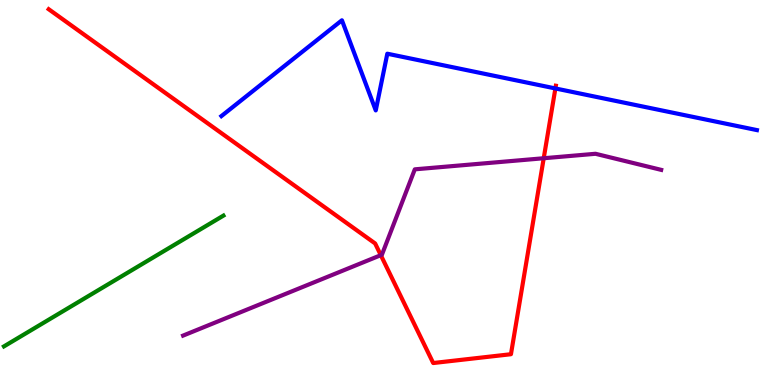[{'lines': ['blue', 'red'], 'intersections': [{'x': 7.17, 'y': 7.7}]}, {'lines': ['green', 'red'], 'intersections': []}, {'lines': ['purple', 'red'], 'intersections': [{'x': 4.91, 'y': 3.37}, {'x': 7.02, 'y': 5.89}]}, {'lines': ['blue', 'green'], 'intersections': []}, {'lines': ['blue', 'purple'], 'intersections': []}, {'lines': ['green', 'purple'], 'intersections': []}]